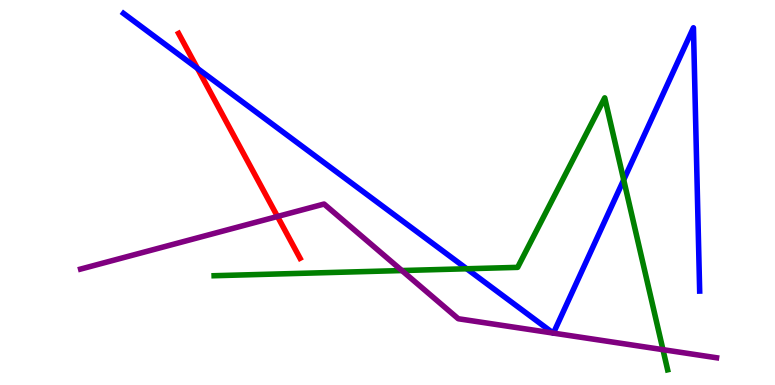[{'lines': ['blue', 'red'], 'intersections': [{'x': 2.55, 'y': 8.22}]}, {'lines': ['green', 'red'], 'intersections': []}, {'lines': ['purple', 'red'], 'intersections': [{'x': 3.58, 'y': 4.38}]}, {'lines': ['blue', 'green'], 'intersections': [{'x': 6.02, 'y': 3.02}, {'x': 8.05, 'y': 5.33}]}, {'lines': ['blue', 'purple'], 'intersections': [{'x': 7.14, 'y': 1.35}, {'x': 7.14, 'y': 1.35}]}, {'lines': ['green', 'purple'], 'intersections': [{'x': 5.19, 'y': 2.97}, {'x': 8.55, 'y': 0.918}]}]